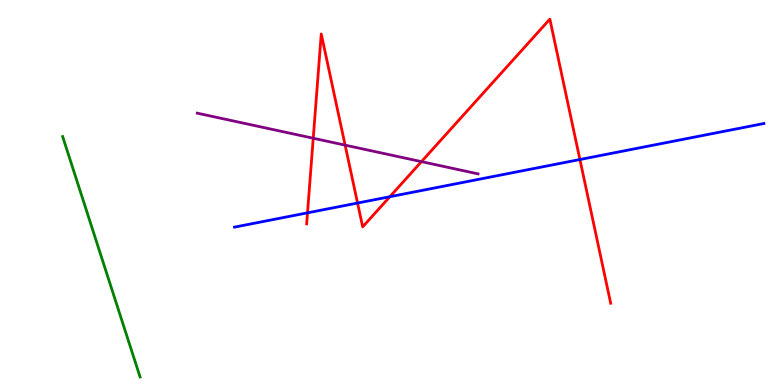[{'lines': ['blue', 'red'], 'intersections': [{'x': 3.97, 'y': 4.47}, {'x': 4.61, 'y': 4.73}, {'x': 5.03, 'y': 4.89}, {'x': 7.48, 'y': 5.86}]}, {'lines': ['green', 'red'], 'intersections': []}, {'lines': ['purple', 'red'], 'intersections': [{'x': 4.04, 'y': 6.41}, {'x': 4.45, 'y': 6.23}, {'x': 5.44, 'y': 5.8}]}, {'lines': ['blue', 'green'], 'intersections': []}, {'lines': ['blue', 'purple'], 'intersections': []}, {'lines': ['green', 'purple'], 'intersections': []}]